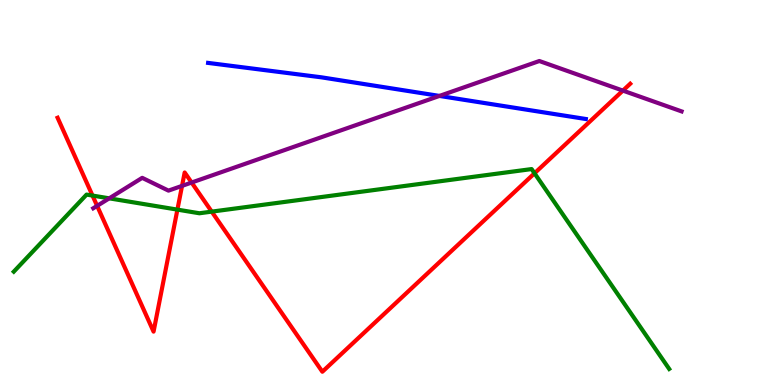[{'lines': ['blue', 'red'], 'intersections': []}, {'lines': ['green', 'red'], 'intersections': [{'x': 1.19, 'y': 4.92}, {'x': 2.29, 'y': 4.56}, {'x': 2.73, 'y': 4.5}, {'x': 6.9, 'y': 5.5}]}, {'lines': ['purple', 'red'], 'intersections': [{'x': 1.25, 'y': 4.65}, {'x': 2.35, 'y': 5.17}, {'x': 2.47, 'y': 5.26}, {'x': 8.04, 'y': 7.65}]}, {'lines': ['blue', 'green'], 'intersections': []}, {'lines': ['blue', 'purple'], 'intersections': [{'x': 5.67, 'y': 7.51}]}, {'lines': ['green', 'purple'], 'intersections': [{'x': 1.41, 'y': 4.85}]}]